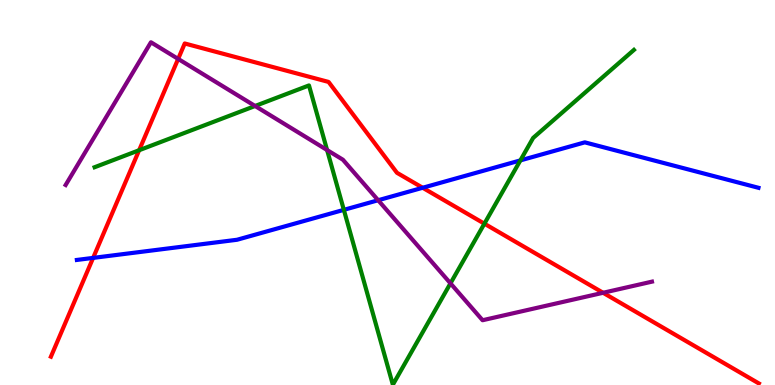[{'lines': ['blue', 'red'], 'intersections': [{'x': 1.2, 'y': 3.3}, {'x': 5.45, 'y': 5.12}]}, {'lines': ['green', 'red'], 'intersections': [{'x': 1.8, 'y': 6.1}, {'x': 6.25, 'y': 4.19}]}, {'lines': ['purple', 'red'], 'intersections': [{'x': 2.3, 'y': 8.47}, {'x': 7.78, 'y': 2.4}]}, {'lines': ['blue', 'green'], 'intersections': [{'x': 4.44, 'y': 4.55}, {'x': 6.71, 'y': 5.83}]}, {'lines': ['blue', 'purple'], 'intersections': [{'x': 4.88, 'y': 4.8}]}, {'lines': ['green', 'purple'], 'intersections': [{'x': 3.29, 'y': 7.25}, {'x': 4.22, 'y': 6.1}, {'x': 5.81, 'y': 2.64}]}]